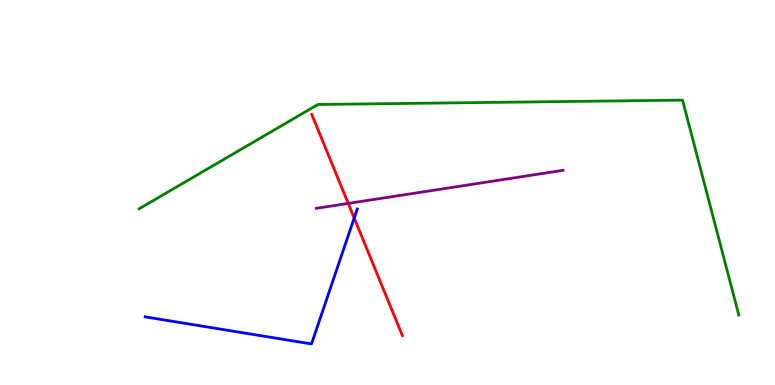[{'lines': ['blue', 'red'], 'intersections': [{'x': 4.57, 'y': 4.34}]}, {'lines': ['green', 'red'], 'intersections': []}, {'lines': ['purple', 'red'], 'intersections': [{'x': 4.49, 'y': 4.72}]}, {'lines': ['blue', 'green'], 'intersections': []}, {'lines': ['blue', 'purple'], 'intersections': []}, {'lines': ['green', 'purple'], 'intersections': []}]